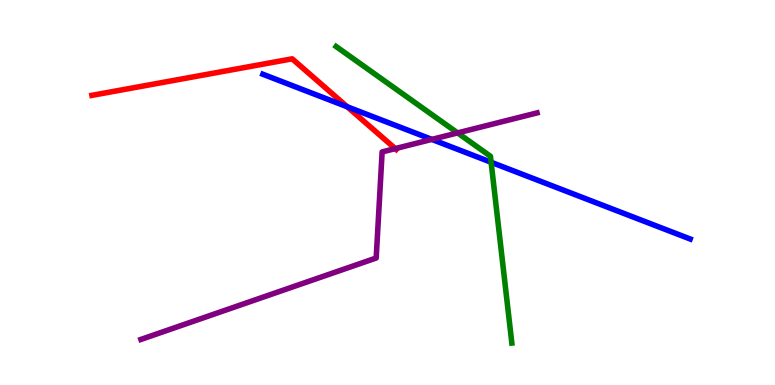[{'lines': ['blue', 'red'], 'intersections': [{'x': 4.48, 'y': 7.23}]}, {'lines': ['green', 'red'], 'intersections': []}, {'lines': ['purple', 'red'], 'intersections': [{'x': 5.1, 'y': 6.14}]}, {'lines': ['blue', 'green'], 'intersections': [{'x': 6.34, 'y': 5.79}]}, {'lines': ['blue', 'purple'], 'intersections': [{'x': 5.57, 'y': 6.38}]}, {'lines': ['green', 'purple'], 'intersections': [{'x': 5.9, 'y': 6.55}]}]